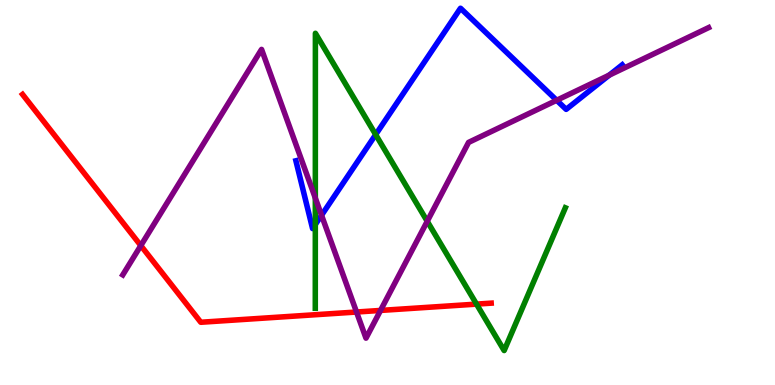[{'lines': ['blue', 'red'], 'intersections': []}, {'lines': ['green', 'red'], 'intersections': [{'x': 6.15, 'y': 2.1}]}, {'lines': ['purple', 'red'], 'intersections': [{'x': 1.82, 'y': 3.62}, {'x': 4.6, 'y': 1.9}, {'x': 4.91, 'y': 1.94}]}, {'lines': ['blue', 'green'], 'intersections': [{'x': 4.07, 'y': 4.17}, {'x': 4.85, 'y': 6.5}]}, {'lines': ['blue', 'purple'], 'intersections': [{'x': 4.15, 'y': 4.41}, {'x': 7.18, 'y': 7.4}, {'x': 7.86, 'y': 8.05}]}, {'lines': ['green', 'purple'], 'intersections': [{'x': 4.07, 'y': 4.86}, {'x': 5.51, 'y': 4.25}]}]